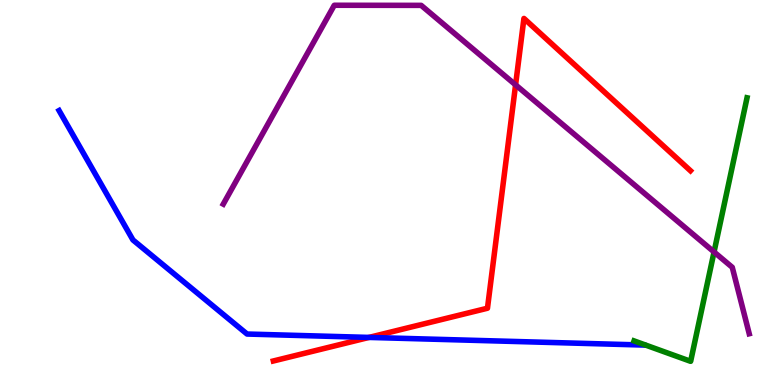[{'lines': ['blue', 'red'], 'intersections': [{'x': 4.76, 'y': 1.24}]}, {'lines': ['green', 'red'], 'intersections': []}, {'lines': ['purple', 'red'], 'intersections': [{'x': 6.65, 'y': 7.8}]}, {'lines': ['blue', 'green'], 'intersections': []}, {'lines': ['blue', 'purple'], 'intersections': []}, {'lines': ['green', 'purple'], 'intersections': [{'x': 9.21, 'y': 3.46}]}]